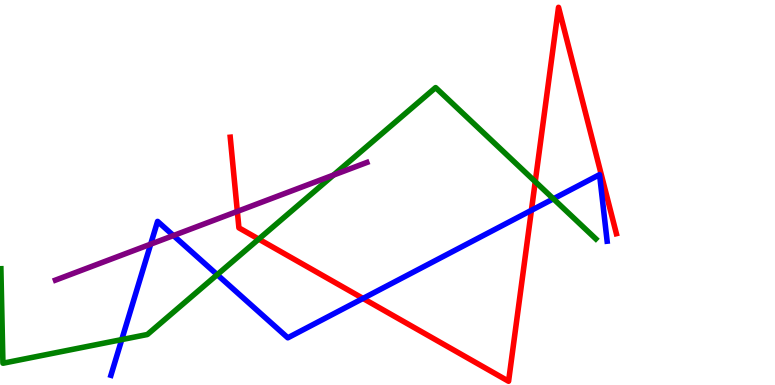[{'lines': ['blue', 'red'], 'intersections': [{'x': 4.68, 'y': 2.25}, {'x': 6.86, 'y': 4.54}]}, {'lines': ['green', 'red'], 'intersections': [{'x': 3.34, 'y': 3.79}, {'x': 6.91, 'y': 5.28}]}, {'lines': ['purple', 'red'], 'intersections': [{'x': 3.06, 'y': 4.51}]}, {'lines': ['blue', 'green'], 'intersections': [{'x': 1.57, 'y': 1.18}, {'x': 2.8, 'y': 2.87}, {'x': 7.14, 'y': 4.84}]}, {'lines': ['blue', 'purple'], 'intersections': [{'x': 1.94, 'y': 3.66}, {'x': 2.24, 'y': 3.88}]}, {'lines': ['green', 'purple'], 'intersections': [{'x': 4.3, 'y': 5.45}]}]